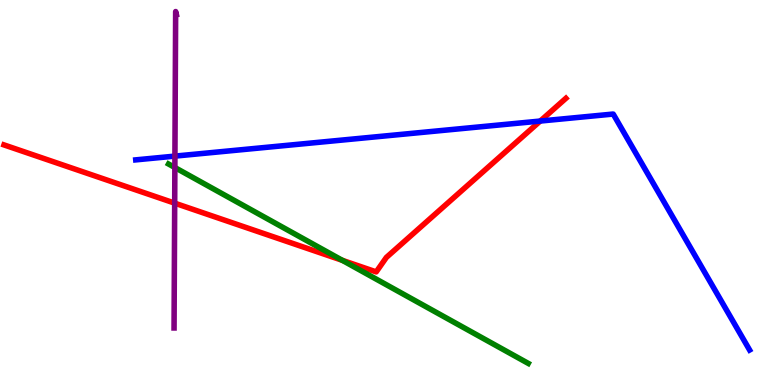[{'lines': ['blue', 'red'], 'intersections': [{'x': 6.97, 'y': 6.86}]}, {'lines': ['green', 'red'], 'intersections': [{'x': 4.42, 'y': 3.24}]}, {'lines': ['purple', 'red'], 'intersections': [{'x': 2.25, 'y': 4.72}]}, {'lines': ['blue', 'green'], 'intersections': []}, {'lines': ['blue', 'purple'], 'intersections': [{'x': 2.26, 'y': 5.95}]}, {'lines': ['green', 'purple'], 'intersections': [{'x': 2.26, 'y': 5.65}]}]